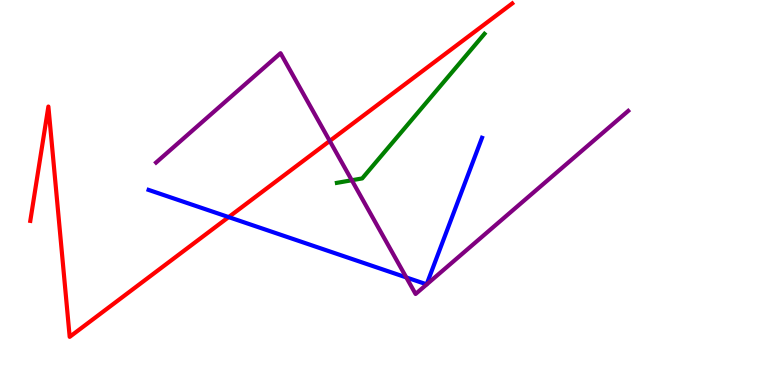[{'lines': ['blue', 'red'], 'intersections': [{'x': 2.95, 'y': 4.36}]}, {'lines': ['green', 'red'], 'intersections': []}, {'lines': ['purple', 'red'], 'intersections': [{'x': 4.25, 'y': 6.34}]}, {'lines': ['blue', 'green'], 'intersections': []}, {'lines': ['blue', 'purple'], 'intersections': [{'x': 5.24, 'y': 2.79}]}, {'lines': ['green', 'purple'], 'intersections': [{'x': 4.54, 'y': 5.32}]}]